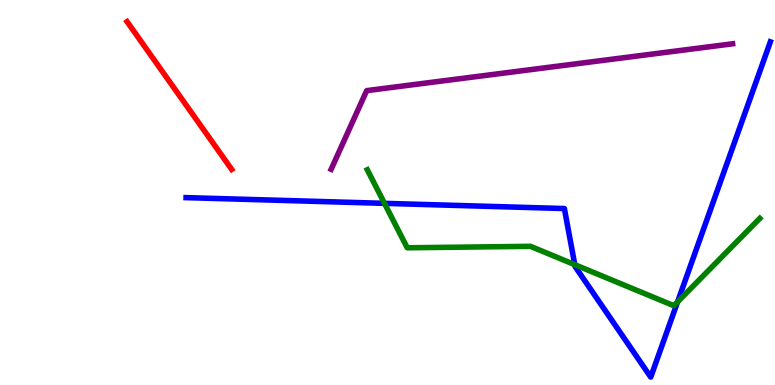[{'lines': ['blue', 'red'], 'intersections': []}, {'lines': ['green', 'red'], 'intersections': []}, {'lines': ['purple', 'red'], 'intersections': []}, {'lines': ['blue', 'green'], 'intersections': [{'x': 4.96, 'y': 4.72}, {'x': 7.42, 'y': 3.13}, {'x': 8.74, 'y': 2.16}]}, {'lines': ['blue', 'purple'], 'intersections': []}, {'lines': ['green', 'purple'], 'intersections': []}]